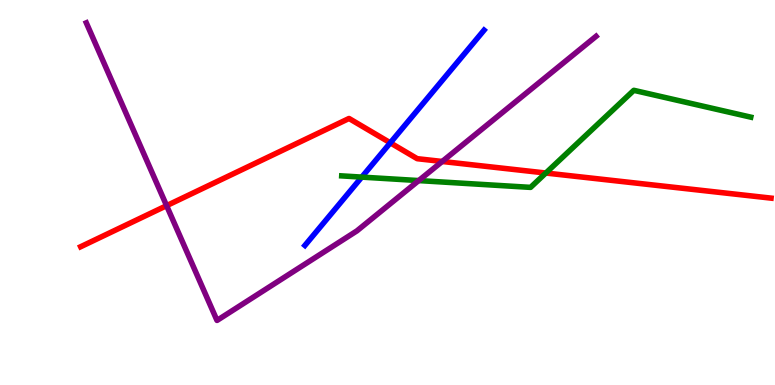[{'lines': ['blue', 'red'], 'intersections': [{'x': 5.04, 'y': 6.29}]}, {'lines': ['green', 'red'], 'intersections': [{'x': 7.04, 'y': 5.51}]}, {'lines': ['purple', 'red'], 'intersections': [{'x': 2.15, 'y': 4.66}, {'x': 5.71, 'y': 5.81}]}, {'lines': ['blue', 'green'], 'intersections': [{'x': 4.67, 'y': 5.4}]}, {'lines': ['blue', 'purple'], 'intersections': []}, {'lines': ['green', 'purple'], 'intersections': [{'x': 5.4, 'y': 5.31}]}]